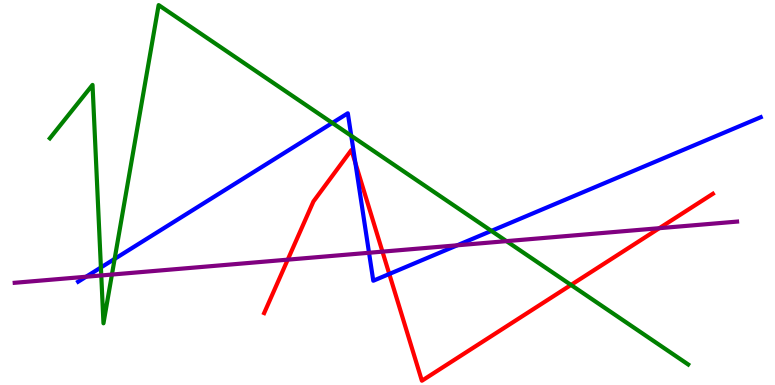[{'lines': ['blue', 'red'], 'intersections': [{'x': 4.59, 'y': 5.77}, {'x': 5.02, 'y': 2.88}]}, {'lines': ['green', 'red'], 'intersections': [{'x': 7.37, 'y': 2.6}]}, {'lines': ['purple', 'red'], 'intersections': [{'x': 3.71, 'y': 3.26}, {'x': 4.93, 'y': 3.46}, {'x': 8.51, 'y': 4.07}]}, {'lines': ['blue', 'green'], 'intersections': [{'x': 1.3, 'y': 3.05}, {'x': 1.48, 'y': 3.28}, {'x': 4.29, 'y': 6.81}, {'x': 4.53, 'y': 6.47}, {'x': 6.34, 'y': 4.0}]}, {'lines': ['blue', 'purple'], 'intersections': [{'x': 1.11, 'y': 2.81}, {'x': 4.76, 'y': 3.43}, {'x': 5.9, 'y': 3.63}]}, {'lines': ['green', 'purple'], 'intersections': [{'x': 1.31, 'y': 2.85}, {'x': 1.44, 'y': 2.87}, {'x': 6.53, 'y': 3.74}]}]